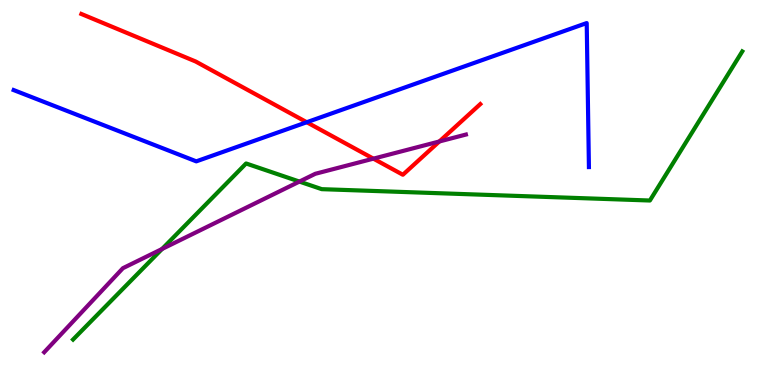[{'lines': ['blue', 'red'], 'intersections': [{'x': 3.96, 'y': 6.83}]}, {'lines': ['green', 'red'], 'intersections': []}, {'lines': ['purple', 'red'], 'intersections': [{'x': 4.82, 'y': 5.88}, {'x': 5.67, 'y': 6.33}]}, {'lines': ['blue', 'green'], 'intersections': []}, {'lines': ['blue', 'purple'], 'intersections': []}, {'lines': ['green', 'purple'], 'intersections': [{'x': 2.09, 'y': 3.53}, {'x': 3.86, 'y': 5.28}]}]